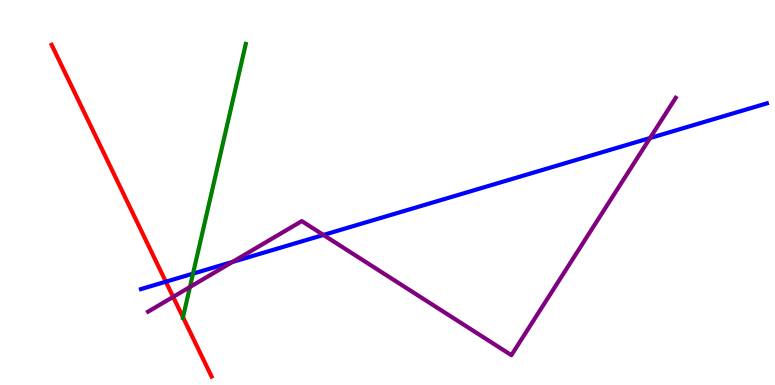[{'lines': ['blue', 'red'], 'intersections': [{'x': 2.14, 'y': 2.68}]}, {'lines': ['green', 'red'], 'intersections': [{'x': 2.36, 'y': 1.76}]}, {'lines': ['purple', 'red'], 'intersections': [{'x': 2.23, 'y': 2.29}]}, {'lines': ['blue', 'green'], 'intersections': [{'x': 2.49, 'y': 2.89}]}, {'lines': ['blue', 'purple'], 'intersections': [{'x': 3.0, 'y': 3.2}, {'x': 4.17, 'y': 3.9}, {'x': 8.39, 'y': 6.41}]}, {'lines': ['green', 'purple'], 'intersections': [{'x': 2.45, 'y': 2.55}]}]